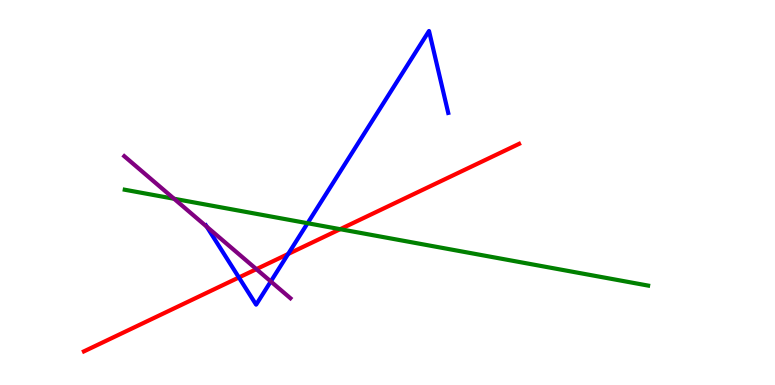[{'lines': ['blue', 'red'], 'intersections': [{'x': 3.08, 'y': 2.79}, {'x': 3.72, 'y': 3.4}]}, {'lines': ['green', 'red'], 'intersections': [{'x': 4.39, 'y': 4.05}]}, {'lines': ['purple', 'red'], 'intersections': [{'x': 3.31, 'y': 3.01}]}, {'lines': ['blue', 'green'], 'intersections': [{'x': 3.97, 'y': 4.2}]}, {'lines': ['blue', 'purple'], 'intersections': [{'x': 2.67, 'y': 4.11}, {'x': 3.49, 'y': 2.69}]}, {'lines': ['green', 'purple'], 'intersections': [{'x': 2.25, 'y': 4.84}]}]